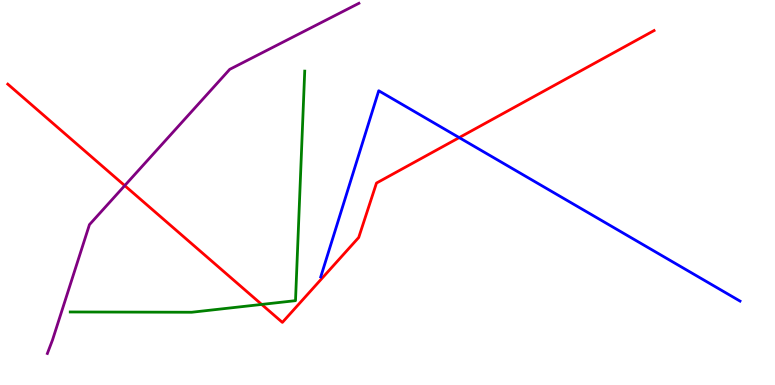[{'lines': ['blue', 'red'], 'intersections': [{'x': 5.93, 'y': 6.43}]}, {'lines': ['green', 'red'], 'intersections': [{'x': 3.38, 'y': 2.09}]}, {'lines': ['purple', 'red'], 'intersections': [{'x': 1.61, 'y': 5.18}]}, {'lines': ['blue', 'green'], 'intersections': []}, {'lines': ['blue', 'purple'], 'intersections': []}, {'lines': ['green', 'purple'], 'intersections': []}]